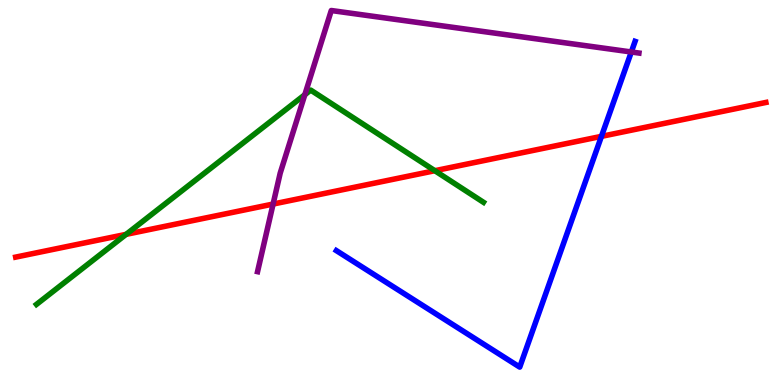[{'lines': ['blue', 'red'], 'intersections': [{'x': 7.76, 'y': 6.46}]}, {'lines': ['green', 'red'], 'intersections': [{'x': 1.63, 'y': 3.91}, {'x': 5.61, 'y': 5.57}]}, {'lines': ['purple', 'red'], 'intersections': [{'x': 3.52, 'y': 4.7}]}, {'lines': ['blue', 'green'], 'intersections': []}, {'lines': ['blue', 'purple'], 'intersections': [{'x': 8.15, 'y': 8.65}]}, {'lines': ['green', 'purple'], 'intersections': [{'x': 3.93, 'y': 7.54}]}]